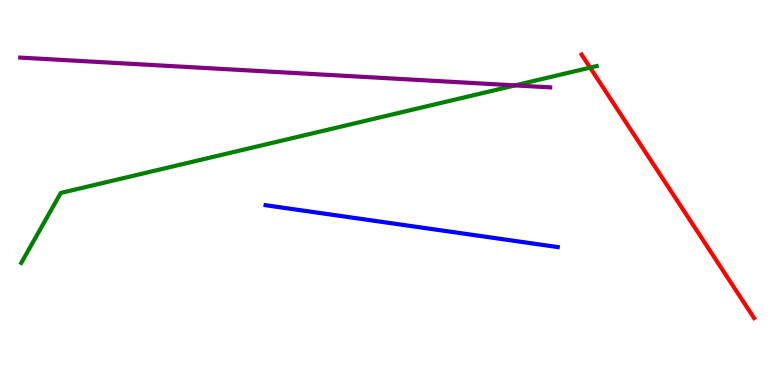[{'lines': ['blue', 'red'], 'intersections': []}, {'lines': ['green', 'red'], 'intersections': [{'x': 7.61, 'y': 8.24}]}, {'lines': ['purple', 'red'], 'intersections': []}, {'lines': ['blue', 'green'], 'intersections': []}, {'lines': ['blue', 'purple'], 'intersections': []}, {'lines': ['green', 'purple'], 'intersections': [{'x': 6.65, 'y': 7.78}]}]